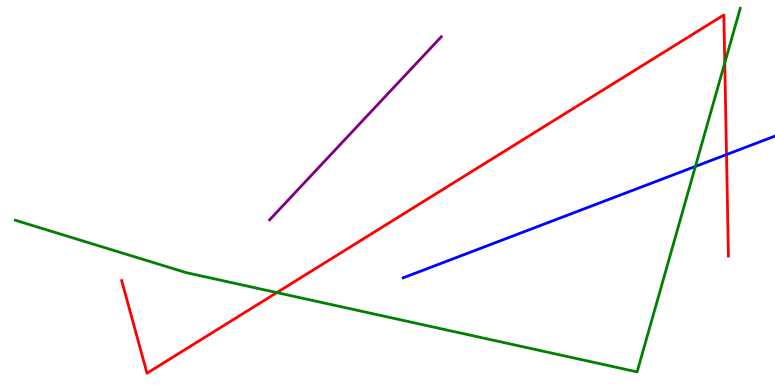[{'lines': ['blue', 'red'], 'intersections': [{'x': 9.37, 'y': 5.99}]}, {'lines': ['green', 'red'], 'intersections': [{'x': 3.57, 'y': 2.4}, {'x': 9.35, 'y': 8.37}]}, {'lines': ['purple', 'red'], 'intersections': []}, {'lines': ['blue', 'green'], 'intersections': [{'x': 8.97, 'y': 5.68}]}, {'lines': ['blue', 'purple'], 'intersections': []}, {'lines': ['green', 'purple'], 'intersections': []}]